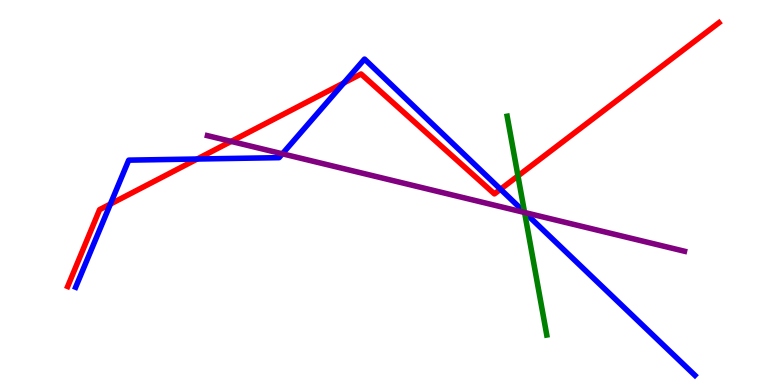[{'lines': ['blue', 'red'], 'intersections': [{'x': 1.42, 'y': 4.7}, {'x': 2.54, 'y': 5.87}, {'x': 4.44, 'y': 7.85}, {'x': 6.46, 'y': 5.08}]}, {'lines': ['green', 'red'], 'intersections': [{'x': 6.68, 'y': 5.43}]}, {'lines': ['purple', 'red'], 'intersections': [{'x': 2.98, 'y': 6.33}]}, {'lines': ['blue', 'green'], 'intersections': [{'x': 6.77, 'y': 4.49}]}, {'lines': ['blue', 'purple'], 'intersections': [{'x': 3.64, 'y': 6.0}, {'x': 6.77, 'y': 4.48}]}, {'lines': ['green', 'purple'], 'intersections': [{'x': 6.77, 'y': 4.48}]}]